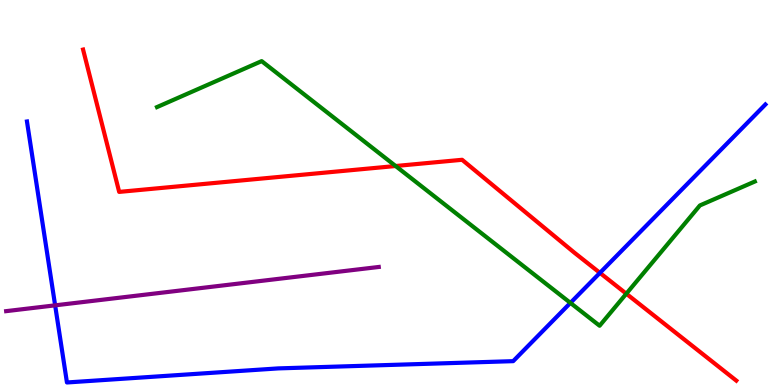[{'lines': ['blue', 'red'], 'intersections': [{'x': 7.74, 'y': 2.91}]}, {'lines': ['green', 'red'], 'intersections': [{'x': 5.1, 'y': 5.69}, {'x': 8.08, 'y': 2.37}]}, {'lines': ['purple', 'red'], 'intersections': []}, {'lines': ['blue', 'green'], 'intersections': [{'x': 7.36, 'y': 2.13}]}, {'lines': ['blue', 'purple'], 'intersections': [{'x': 0.711, 'y': 2.07}]}, {'lines': ['green', 'purple'], 'intersections': []}]